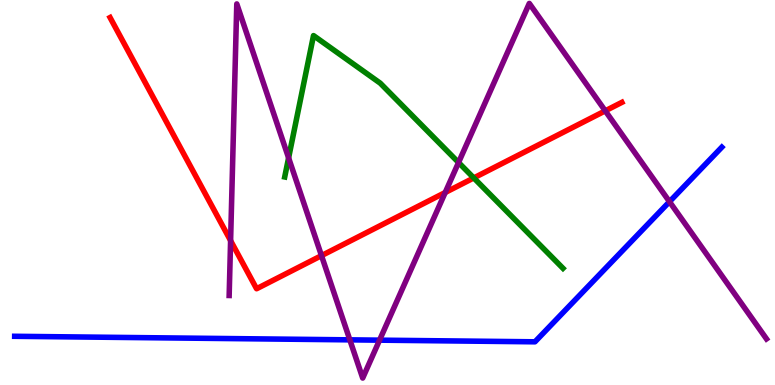[{'lines': ['blue', 'red'], 'intersections': []}, {'lines': ['green', 'red'], 'intersections': [{'x': 6.11, 'y': 5.38}]}, {'lines': ['purple', 'red'], 'intersections': [{'x': 2.98, 'y': 3.75}, {'x': 4.15, 'y': 3.36}, {'x': 5.74, 'y': 5.0}, {'x': 7.81, 'y': 7.12}]}, {'lines': ['blue', 'green'], 'intersections': []}, {'lines': ['blue', 'purple'], 'intersections': [{'x': 4.51, 'y': 1.17}, {'x': 4.9, 'y': 1.16}, {'x': 8.64, 'y': 4.76}]}, {'lines': ['green', 'purple'], 'intersections': [{'x': 3.72, 'y': 5.9}, {'x': 5.92, 'y': 5.78}]}]